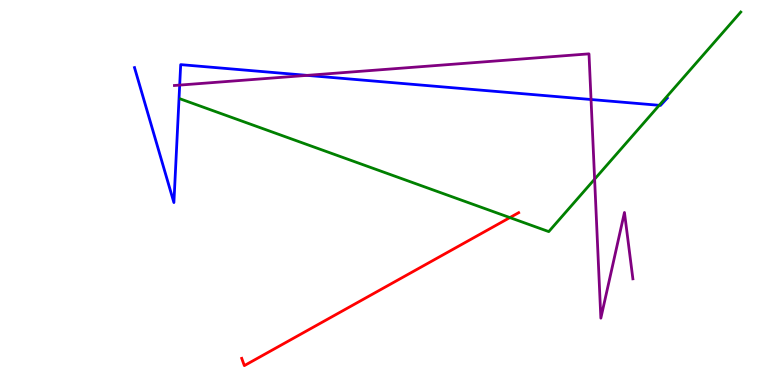[{'lines': ['blue', 'red'], 'intersections': []}, {'lines': ['green', 'red'], 'intersections': [{'x': 6.58, 'y': 4.35}]}, {'lines': ['purple', 'red'], 'intersections': []}, {'lines': ['blue', 'green'], 'intersections': [{'x': 8.51, 'y': 7.26}]}, {'lines': ['blue', 'purple'], 'intersections': [{'x': 2.32, 'y': 7.79}, {'x': 3.96, 'y': 8.04}, {'x': 7.63, 'y': 7.42}]}, {'lines': ['green', 'purple'], 'intersections': [{'x': 7.67, 'y': 5.35}]}]